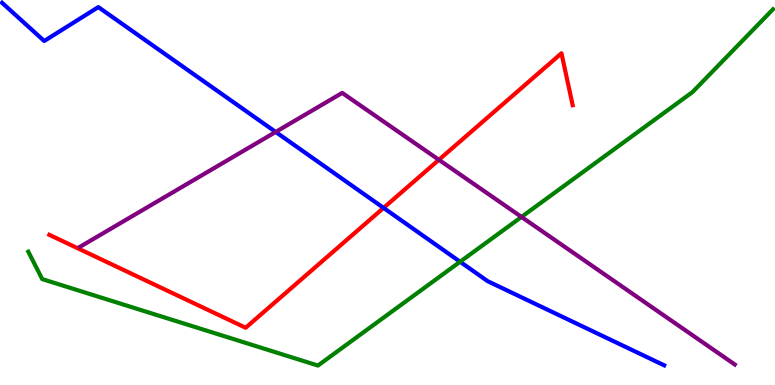[{'lines': ['blue', 'red'], 'intersections': [{'x': 4.95, 'y': 4.6}]}, {'lines': ['green', 'red'], 'intersections': []}, {'lines': ['purple', 'red'], 'intersections': [{'x': 5.66, 'y': 5.85}]}, {'lines': ['blue', 'green'], 'intersections': [{'x': 5.94, 'y': 3.2}]}, {'lines': ['blue', 'purple'], 'intersections': [{'x': 3.56, 'y': 6.57}]}, {'lines': ['green', 'purple'], 'intersections': [{'x': 6.73, 'y': 4.37}]}]